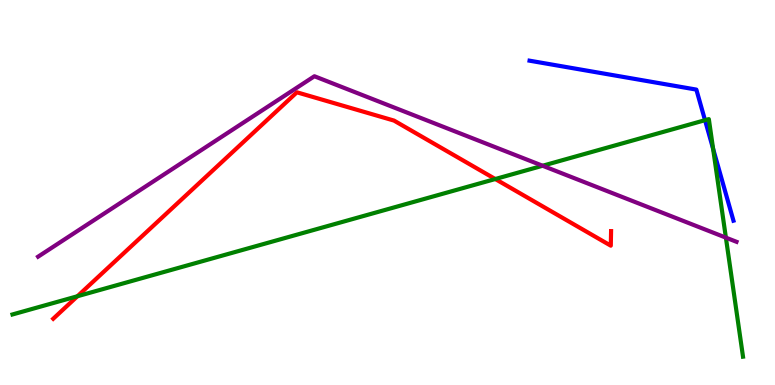[{'lines': ['blue', 'red'], 'intersections': []}, {'lines': ['green', 'red'], 'intersections': [{'x': 0.999, 'y': 2.31}, {'x': 6.39, 'y': 5.35}]}, {'lines': ['purple', 'red'], 'intersections': []}, {'lines': ['blue', 'green'], 'intersections': [{'x': 9.1, 'y': 6.88}, {'x': 9.2, 'y': 6.14}]}, {'lines': ['blue', 'purple'], 'intersections': []}, {'lines': ['green', 'purple'], 'intersections': [{'x': 7.0, 'y': 5.69}, {'x': 9.37, 'y': 3.83}]}]